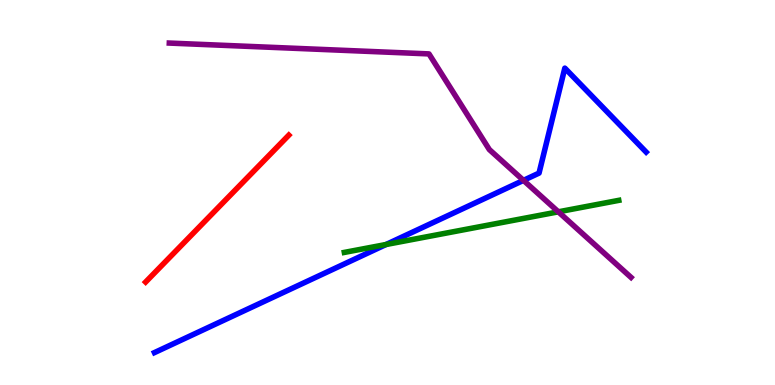[{'lines': ['blue', 'red'], 'intersections': []}, {'lines': ['green', 'red'], 'intersections': []}, {'lines': ['purple', 'red'], 'intersections': []}, {'lines': ['blue', 'green'], 'intersections': [{'x': 4.98, 'y': 3.65}]}, {'lines': ['blue', 'purple'], 'intersections': [{'x': 6.75, 'y': 5.32}]}, {'lines': ['green', 'purple'], 'intersections': [{'x': 7.2, 'y': 4.5}]}]